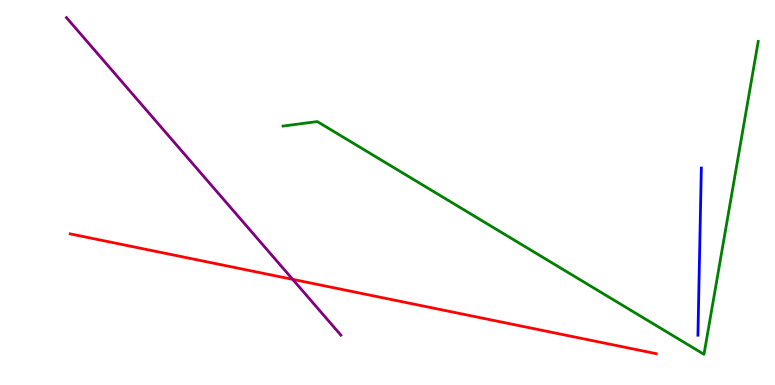[{'lines': ['blue', 'red'], 'intersections': []}, {'lines': ['green', 'red'], 'intersections': []}, {'lines': ['purple', 'red'], 'intersections': [{'x': 3.78, 'y': 2.74}]}, {'lines': ['blue', 'green'], 'intersections': []}, {'lines': ['blue', 'purple'], 'intersections': []}, {'lines': ['green', 'purple'], 'intersections': []}]